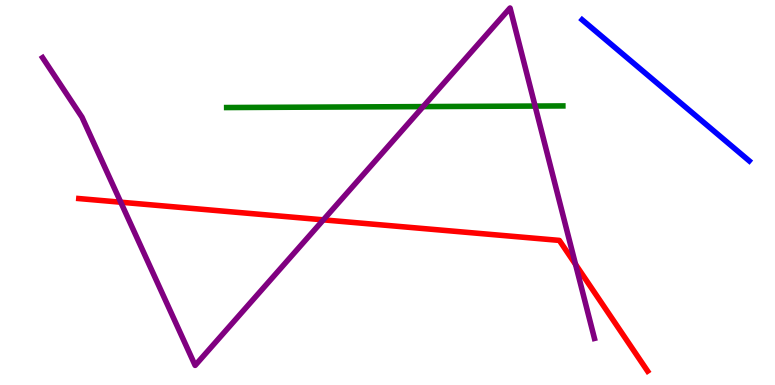[{'lines': ['blue', 'red'], 'intersections': []}, {'lines': ['green', 'red'], 'intersections': []}, {'lines': ['purple', 'red'], 'intersections': [{'x': 1.56, 'y': 4.75}, {'x': 4.17, 'y': 4.29}, {'x': 7.43, 'y': 3.13}]}, {'lines': ['blue', 'green'], 'intersections': []}, {'lines': ['blue', 'purple'], 'intersections': []}, {'lines': ['green', 'purple'], 'intersections': [{'x': 5.46, 'y': 7.23}, {'x': 6.9, 'y': 7.25}]}]